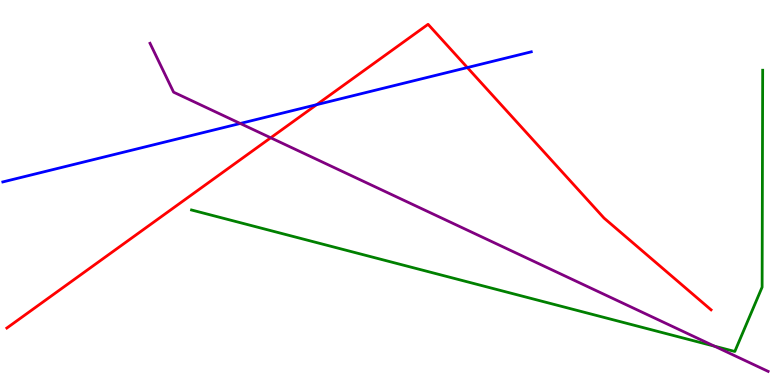[{'lines': ['blue', 'red'], 'intersections': [{'x': 4.09, 'y': 7.28}, {'x': 6.03, 'y': 8.25}]}, {'lines': ['green', 'red'], 'intersections': []}, {'lines': ['purple', 'red'], 'intersections': [{'x': 3.49, 'y': 6.42}]}, {'lines': ['blue', 'green'], 'intersections': []}, {'lines': ['blue', 'purple'], 'intersections': [{'x': 3.1, 'y': 6.79}]}, {'lines': ['green', 'purple'], 'intersections': [{'x': 9.22, 'y': 1.01}]}]